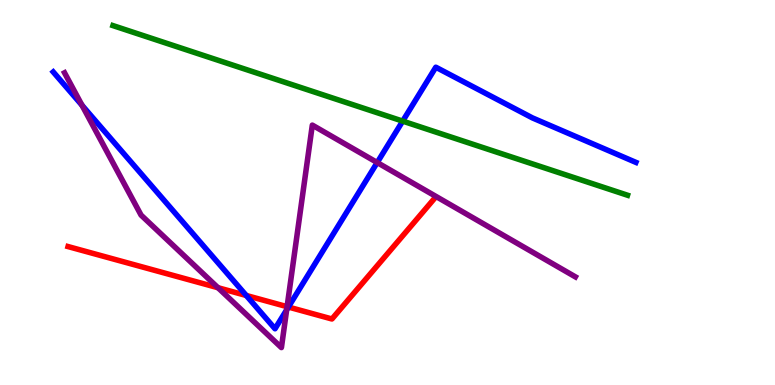[{'lines': ['blue', 'red'], 'intersections': [{'x': 3.18, 'y': 2.33}, {'x': 3.72, 'y': 2.03}]}, {'lines': ['green', 'red'], 'intersections': []}, {'lines': ['purple', 'red'], 'intersections': [{'x': 2.81, 'y': 2.53}, {'x': 3.7, 'y': 2.03}]}, {'lines': ['blue', 'green'], 'intersections': [{'x': 5.2, 'y': 6.85}]}, {'lines': ['blue', 'purple'], 'intersections': [{'x': 1.06, 'y': 7.27}, {'x': 3.7, 'y': 1.95}, {'x': 4.87, 'y': 5.78}]}, {'lines': ['green', 'purple'], 'intersections': []}]